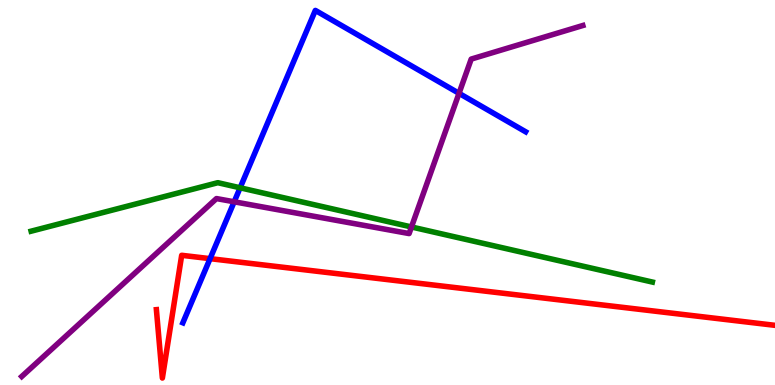[{'lines': ['blue', 'red'], 'intersections': [{'x': 2.71, 'y': 3.28}]}, {'lines': ['green', 'red'], 'intersections': []}, {'lines': ['purple', 'red'], 'intersections': []}, {'lines': ['blue', 'green'], 'intersections': [{'x': 3.1, 'y': 5.12}]}, {'lines': ['blue', 'purple'], 'intersections': [{'x': 3.02, 'y': 4.76}, {'x': 5.92, 'y': 7.58}]}, {'lines': ['green', 'purple'], 'intersections': [{'x': 5.31, 'y': 4.1}]}]